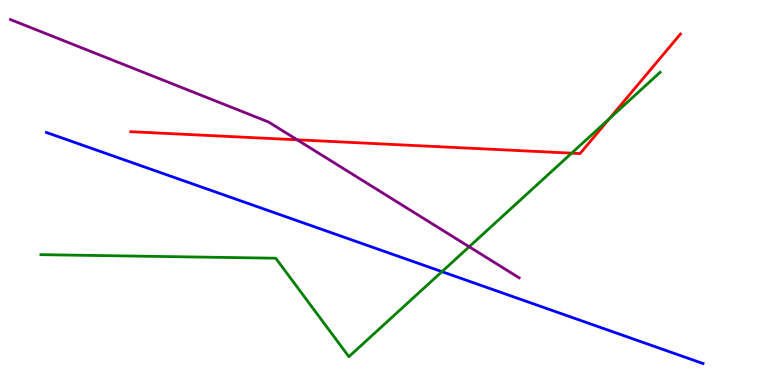[{'lines': ['blue', 'red'], 'intersections': []}, {'lines': ['green', 'red'], 'intersections': [{'x': 7.38, 'y': 6.02}, {'x': 7.86, 'y': 6.92}]}, {'lines': ['purple', 'red'], 'intersections': [{'x': 3.83, 'y': 6.37}]}, {'lines': ['blue', 'green'], 'intersections': [{'x': 5.7, 'y': 2.94}]}, {'lines': ['blue', 'purple'], 'intersections': []}, {'lines': ['green', 'purple'], 'intersections': [{'x': 6.05, 'y': 3.59}]}]